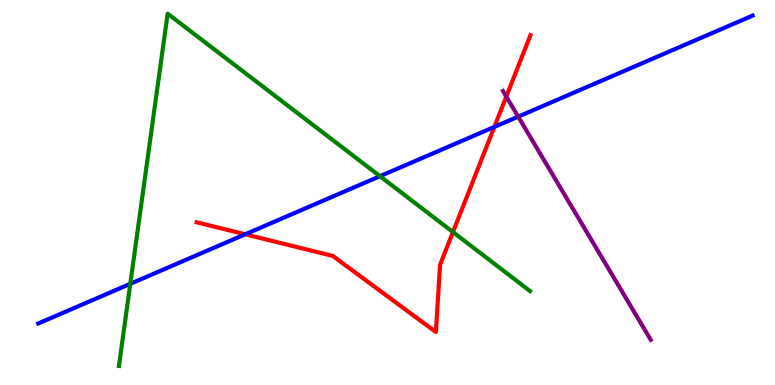[{'lines': ['blue', 'red'], 'intersections': [{'x': 3.16, 'y': 3.91}, {'x': 6.38, 'y': 6.7}]}, {'lines': ['green', 'red'], 'intersections': [{'x': 5.84, 'y': 3.97}]}, {'lines': ['purple', 'red'], 'intersections': [{'x': 6.53, 'y': 7.49}]}, {'lines': ['blue', 'green'], 'intersections': [{'x': 1.68, 'y': 2.63}, {'x': 4.9, 'y': 5.42}]}, {'lines': ['blue', 'purple'], 'intersections': [{'x': 6.69, 'y': 6.97}]}, {'lines': ['green', 'purple'], 'intersections': []}]